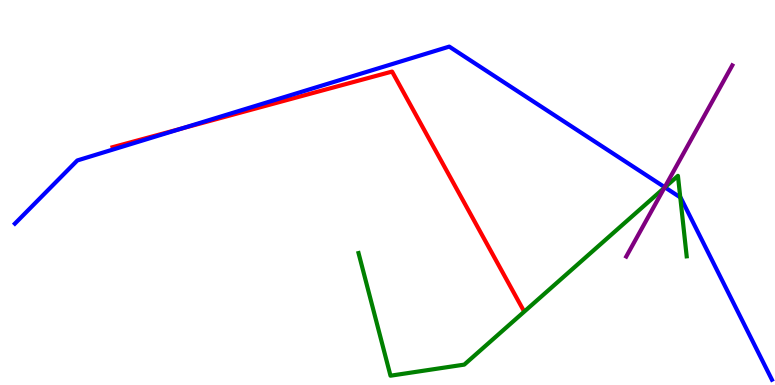[{'lines': ['blue', 'red'], 'intersections': [{'x': 2.34, 'y': 6.66}]}, {'lines': ['green', 'red'], 'intersections': []}, {'lines': ['purple', 'red'], 'intersections': []}, {'lines': ['blue', 'green'], 'intersections': [{'x': 8.58, 'y': 5.13}, {'x': 8.78, 'y': 4.87}]}, {'lines': ['blue', 'purple'], 'intersections': [{'x': 8.58, 'y': 5.14}]}, {'lines': ['green', 'purple'], 'intersections': [{'x': 8.57, 'y': 5.12}]}]